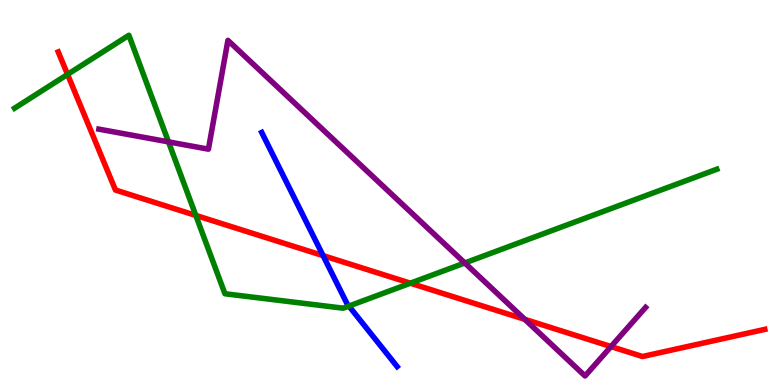[{'lines': ['blue', 'red'], 'intersections': [{'x': 4.17, 'y': 3.36}]}, {'lines': ['green', 'red'], 'intersections': [{'x': 0.872, 'y': 8.07}, {'x': 2.53, 'y': 4.4}, {'x': 5.3, 'y': 2.64}]}, {'lines': ['purple', 'red'], 'intersections': [{'x': 6.77, 'y': 1.71}, {'x': 7.88, 'y': 0.998}]}, {'lines': ['blue', 'green'], 'intersections': [{'x': 4.5, 'y': 2.05}]}, {'lines': ['blue', 'purple'], 'intersections': []}, {'lines': ['green', 'purple'], 'intersections': [{'x': 2.17, 'y': 6.32}, {'x': 6.0, 'y': 3.17}]}]